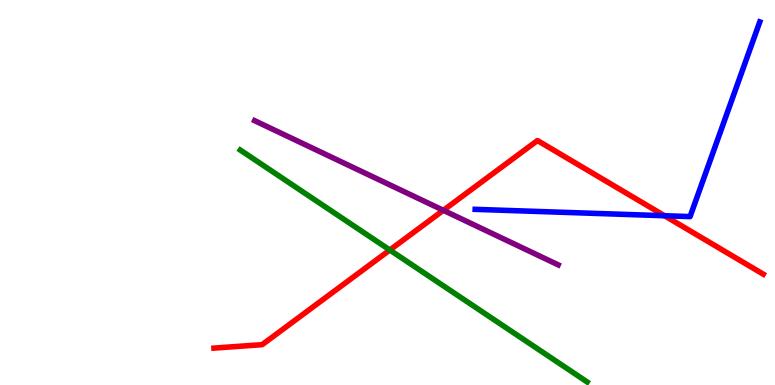[{'lines': ['blue', 'red'], 'intersections': [{'x': 8.57, 'y': 4.4}]}, {'lines': ['green', 'red'], 'intersections': [{'x': 5.03, 'y': 3.51}]}, {'lines': ['purple', 'red'], 'intersections': [{'x': 5.72, 'y': 4.54}]}, {'lines': ['blue', 'green'], 'intersections': []}, {'lines': ['blue', 'purple'], 'intersections': []}, {'lines': ['green', 'purple'], 'intersections': []}]